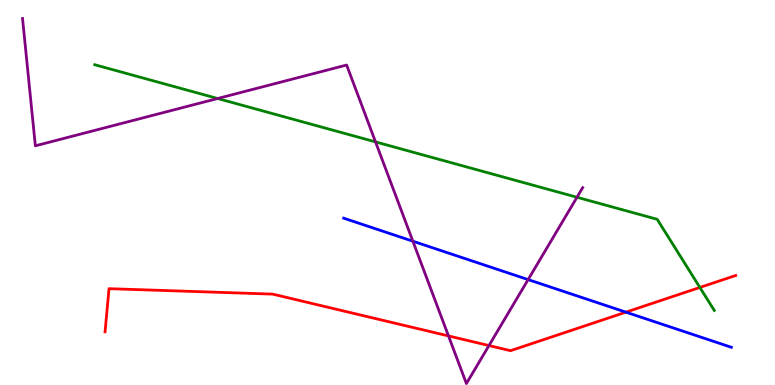[{'lines': ['blue', 'red'], 'intersections': [{'x': 8.08, 'y': 1.89}]}, {'lines': ['green', 'red'], 'intersections': [{'x': 9.03, 'y': 2.53}]}, {'lines': ['purple', 'red'], 'intersections': [{'x': 5.79, 'y': 1.27}, {'x': 6.31, 'y': 1.02}]}, {'lines': ['blue', 'green'], 'intersections': []}, {'lines': ['blue', 'purple'], 'intersections': [{'x': 5.33, 'y': 3.73}, {'x': 6.81, 'y': 2.74}]}, {'lines': ['green', 'purple'], 'intersections': [{'x': 2.81, 'y': 7.44}, {'x': 4.85, 'y': 6.31}, {'x': 7.45, 'y': 4.88}]}]